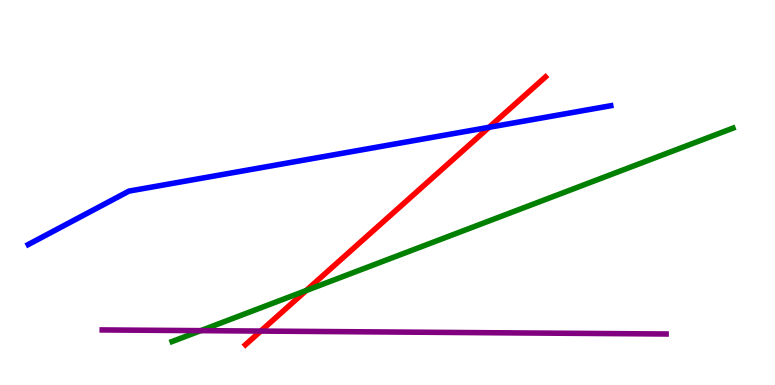[{'lines': ['blue', 'red'], 'intersections': [{'x': 6.31, 'y': 6.69}]}, {'lines': ['green', 'red'], 'intersections': [{'x': 3.95, 'y': 2.45}]}, {'lines': ['purple', 'red'], 'intersections': [{'x': 3.36, 'y': 1.4}]}, {'lines': ['blue', 'green'], 'intersections': []}, {'lines': ['blue', 'purple'], 'intersections': []}, {'lines': ['green', 'purple'], 'intersections': [{'x': 2.59, 'y': 1.41}]}]